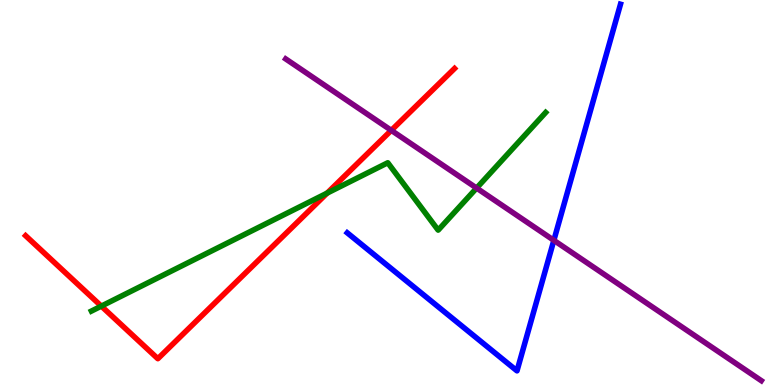[{'lines': ['blue', 'red'], 'intersections': []}, {'lines': ['green', 'red'], 'intersections': [{'x': 1.31, 'y': 2.05}, {'x': 4.22, 'y': 4.98}]}, {'lines': ['purple', 'red'], 'intersections': [{'x': 5.05, 'y': 6.61}]}, {'lines': ['blue', 'green'], 'intersections': []}, {'lines': ['blue', 'purple'], 'intersections': [{'x': 7.15, 'y': 3.76}]}, {'lines': ['green', 'purple'], 'intersections': [{'x': 6.15, 'y': 5.11}]}]